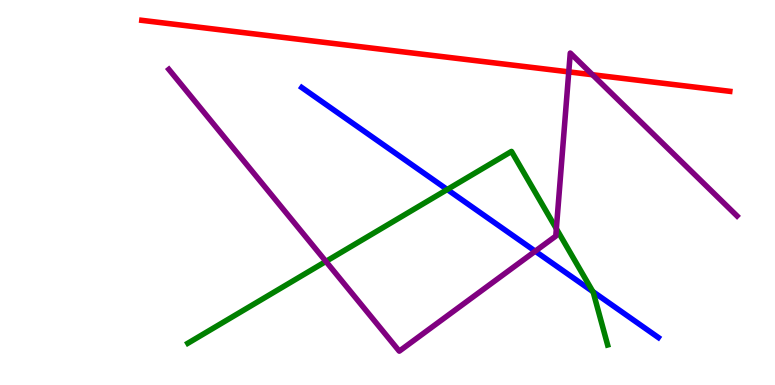[{'lines': ['blue', 'red'], 'intersections': []}, {'lines': ['green', 'red'], 'intersections': []}, {'lines': ['purple', 'red'], 'intersections': [{'x': 7.34, 'y': 8.13}, {'x': 7.64, 'y': 8.06}]}, {'lines': ['blue', 'green'], 'intersections': [{'x': 5.77, 'y': 5.08}, {'x': 7.65, 'y': 2.43}]}, {'lines': ['blue', 'purple'], 'intersections': [{'x': 6.91, 'y': 3.48}]}, {'lines': ['green', 'purple'], 'intersections': [{'x': 4.21, 'y': 3.21}, {'x': 7.18, 'y': 4.06}]}]